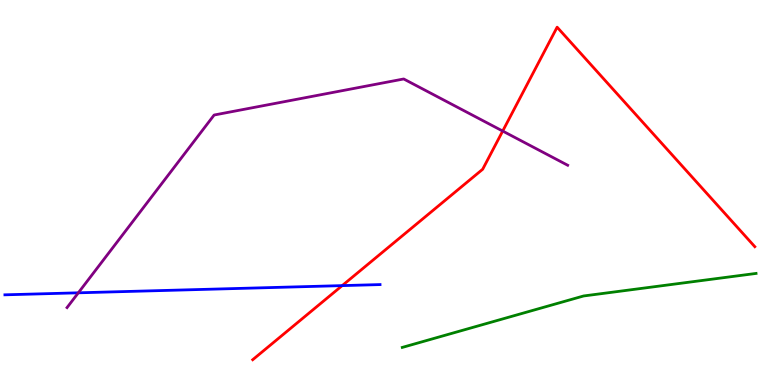[{'lines': ['blue', 'red'], 'intersections': [{'x': 4.42, 'y': 2.58}]}, {'lines': ['green', 'red'], 'intersections': []}, {'lines': ['purple', 'red'], 'intersections': [{'x': 6.49, 'y': 6.6}]}, {'lines': ['blue', 'green'], 'intersections': []}, {'lines': ['blue', 'purple'], 'intersections': [{'x': 1.01, 'y': 2.39}]}, {'lines': ['green', 'purple'], 'intersections': []}]